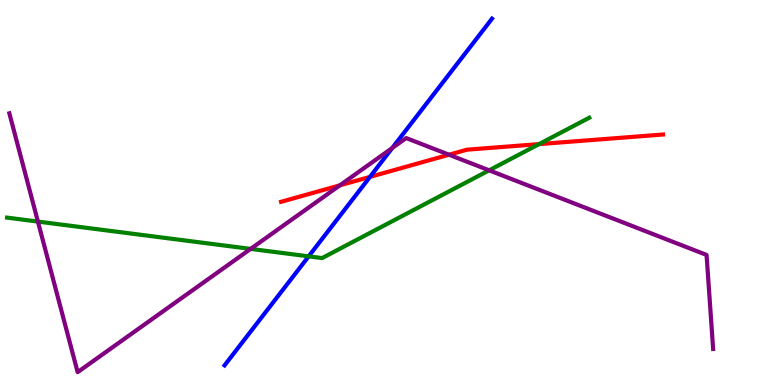[{'lines': ['blue', 'red'], 'intersections': [{'x': 4.77, 'y': 5.41}]}, {'lines': ['green', 'red'], 'intersections': [{'x': 6.96, 'y': 6.26}]}, {'lines': ['purple', 'red'], 'intersections': [{'x': 4.39, 'y': 5.19}, {'x': 5.79, 'y': 5.98}]}, {'lines': ['blue', 'green'], 'intersections': [{'x': 3.98, 'y': 3.34}]}, {'lines': ['blue', 'purple'], 'intersections': [{'x': 5.06, 'y': 6.16}]}, {'lines': ['green', 'purple'], 'intersections': [{'x': 0.489, 'y': 4.24}, {'x': 3.23, 'y': 3.54}, {'x': 6.31, 'y': 5.58}]}]